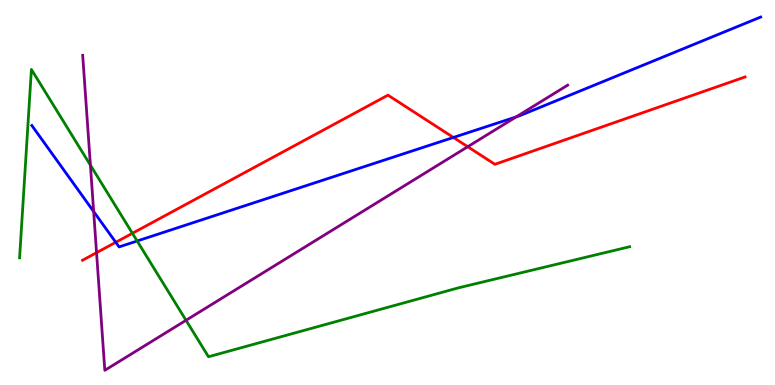[{'lines': ['blue', 'red'], 'intersections': [{'x': 1.49, 'y': 3.71}, {'x': 5.85, 'y': 6.43}]}, {'lines': ['green', 'red'], 'intersections': [{'x': 1.71, 'y': 3.94}]}, {'lines': ['purple', 'red'], 'intersections': [{'x': 1.25, 'y': 3.44}, {'x': 6.04, 'y': 6.19}]}, {'lines': ['blue', 'green'], 'intersections': [{'x': 1.77, 'y': 3.74}]}, {'lines': ['blue', 'purple'], 'intersections': [{'x': 1.21, 'y': 4.51}, {'x': 6.66, 'y': 6.96}]}, {'lines': ['green', 'purple'], 'intersections': [{'x': 1.17, 'y': 5.71}, {'x': 2.4, 'y': 1.68}]}]